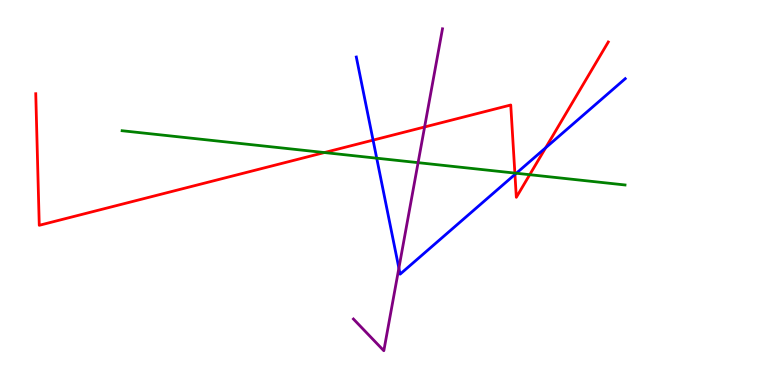[{'lines': ['blue', 'red'], 'intersections': [{'x': 4.81, 'y': 6.36}, {'x': 6.64, 'y': 5.47}, {'x': 7.04, 'y': 6.16}]}, {'lines': ['green', 'red'], 'intersections': [{'x': 4.19, 'y': 6.04}, {'x': 6.64, 'y': 5.5}, {'x': 6.84, 'y': 5.46}]}, {'lines': ['purple', 'red'], 'intersections': [{'x': 5.48, 'y': 6.7}]}, {'lines': ['blue', 'green'], 'intersections': [{'x': 4.86, 'y': 5.89}, {'x': 6.66, 'y': 5.5}]}, {'lines': ['blue', 'purple'], 'intersections': [{'x': 5.15, 'y': 3.04}]}, {'lines': ['green', 'purple'], 'intersections': [{'x': 5.39, 'y': 5.78}]}]